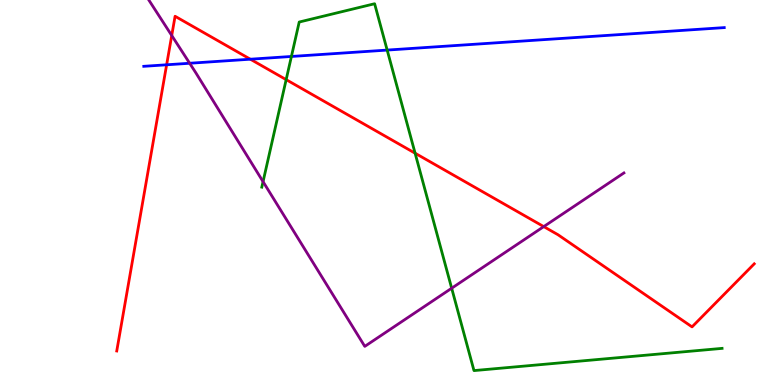[{'lines': ['blue', 'red'], 'intersections': [{'x': 2.15, 'y': 8.32}, {'x': 3.23, 'y': 8.46}]}, {'lines': ['green', 'red'], 'intersections': [{'x': 3.69, 'y': 7.93}, {'x': 5.36, 'y': 6.02}]}, {'lines': ['purple', 'red'], 'intersections': [{'x': 2.22, 'y': 9.08}, {'x': 7.02, 'y': 4.11}]}, {'lines': ['blue', 'green'], 'intersections': [{'x': 3.76, 'y': 8.53}, {'x': 5.0, 'y': 8.7}]}, {'lines': ['blue', 'purple'], 'intersections': [{'x': 2.45, 'y': 8.36}]}, {'lines': ['green', 'purple'], 'intersections': [{'x': 3.39, 'y': 5.28}, {'x': 5.83, 'y': 2.51}]}]